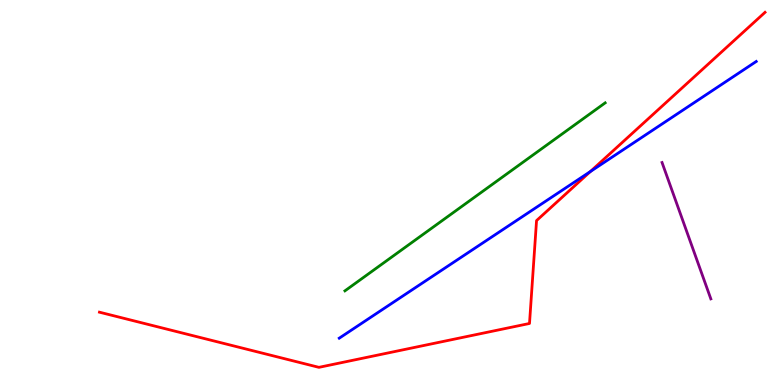[{'lines': ['blue', 'red'], 'intersections': [{'x': 7.62, 'y': 5.54}]}, {'lines': ['green', 'red'], 'intersections': []}, {'lines': ['purple', 'red'], 'intersections': []}, {'lines': ['blue', 'green'], 'intersections': []}, {'lines': ['blue', 'purple'], 'intersections': []}, {'lines': ['green', 'purple'], 'intersections': []}]